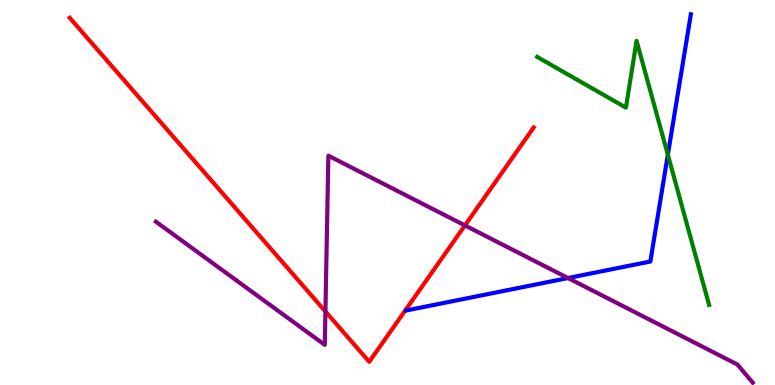[{'lines': ['blue', 'red'], 'intersections': []}, {'lines': ['green', 'red'], 'intersections': []}, {'lines': ['purple', 'red'], 'intersections': [{'x': 4.2, 'y': 1.91}, {'x': 6.0, 'y': 4.14}]}, {'lines': ['blue', 'green'], 'intersections': [{'x': 8.62, 'y': 5.98}]}, {'lines': ['blue', 'purple'], 'intersections': [{'x': 7.33, 'y': 2.78}]}, {'lines': ['green', 'purple'], 'intersections': []}]